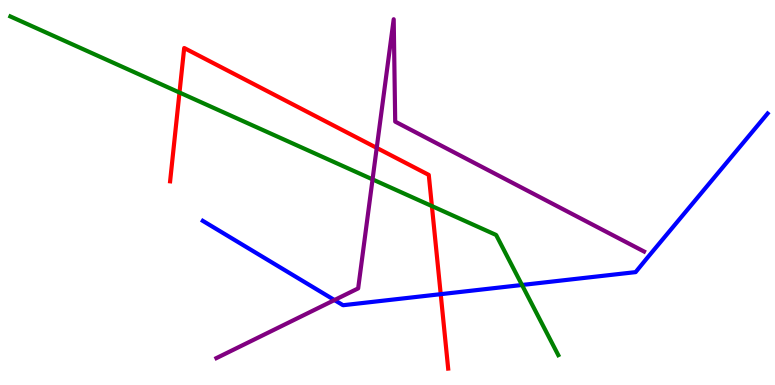[{'lines': ['blue', 'red'], 'intersections': [{'x': 5.69, 'y': 2.36}]}, {'lines': ['green', 'red'], 'intersections': [{'x': 2.32, 'y': 7.6}, {'x': 5.57, 'y': 4.65}]}, {'lines': ['purple', 'red'], 'intersections': [{'x': 4.86, 'y': 6.16}]}, {'lines': ['blue', 'green'], 'intersections': [{'x': 6.74, 'y': 2.6}]}, {'lines': ['blue', 'purple'], 'intersections': [{'x': 4.32, 'y': 2.21}]}, {'lines': ['green', 'purple'], 'intersections': [{'x': 4.81, 'y': 5.34}]}]